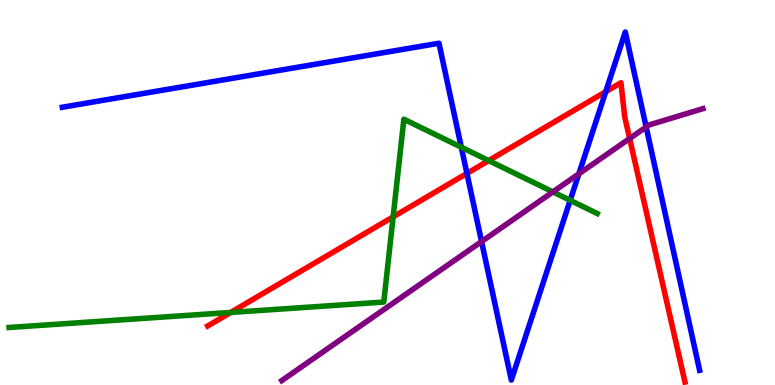[{'lines': ['blue', 'red'], 'intersections': [{'x': 6.02, 'y': 5.5}, {'x': 7.82, 'y': 7.62}]}, {'lines': ['green', 'red'], 'intersections': [{'x': 2.98, 'y': 1.88}, {'x': 5.07, 'y': 4.37}, {'x': 6.31, 'y': 5.83}]}, {'lines': ['purple', 'red'], 'intersections': [{'x': 8.12, 'y': 6.4}]}, {'lines': ['blue', 'green'], 'intersections': [{'x': 5.95, 'y': 6.18}, {'x': 7.36, 'y': 4.8}]}, {'lines': ['blue', 'purple'], 'intersections': [{'x': 6.21, 'y': 3.73}, {'x': 7.47, 'y': 5.48}, {'x': 8.34, 'y': 6.7}]}, {'lines': ['green', 'purple'], 'intersections': [{'x': 7.13, 'y': 5.02}]}]